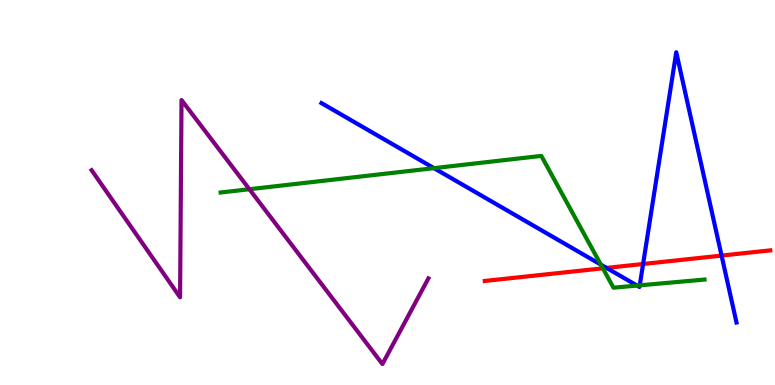[{'lines': ['blue', 'red'], 'intersections': [{'x': 7.83, 'y': 3.04}, {'x': 8.3, 'y': 3.14}, {'x': 9.31, 'y': 3.36}]}, {'lines': ['green', 'red'], 'intersections': [{'x': 7.78, 'y': 3.03}]}, {'lines': ['purple', 'red'], 'intersections': []}, {'lines': ['blue', 'green'], 'intersections': [{'x': 5.6, 'y': 5.63}, {'x': 7.75, 'y': 3.13}, {'x': 8.22, 'y': 2.58}, {'x': 8.25, 'y': 2.59}]}, {'lines': ['blue', 'purple'], 'intersections': []}, {'lines': ['green', 'purple'], 'intersections': [{'x': 3.22, 'y': 5.09}]}]